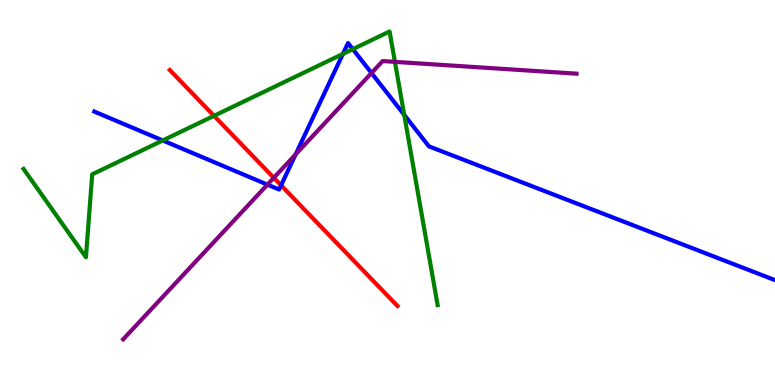[{'lines': ['blue', 'red'], 'intersections': [{'x': 3.63, 'y': 5.19}]}, {'lines': ['green', 'red'], 'intersections': [{'x': 2.76, 'y': 6.99}]}, {'lines': ['purple', 'red'], 'intersections': [{'x': 3.53, 'y': 5.38}]}, {'lines': ['blue', 'green'], 'intersections': [{'x': 2.1, 'y': 6.35}, {'x': 4.42, 'y': 8.6}, {'x': 4.55, 'y': 8.72}, {'x': 5.22, 'y': 7.02}]}, {'lines': ['blue', 'purple'], 'intersections': [{'x': 3.45, 'y': 5.2}, {'x': 3.81, 'y': 5.99}, {'x': 4.79, 'y': 8.1}]}, {'lines': ['green', 'purple'], 'intersections': [{'x': 5.1, 'y': 8.39}]}]